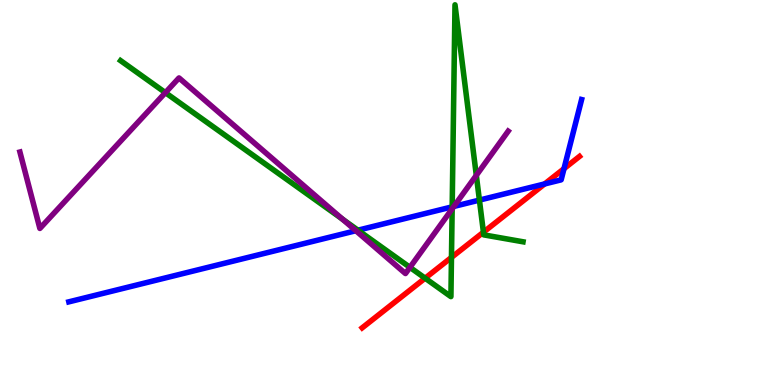[{'lines': ['blue', 'red'], 'intersections': [{'x': 7.03, 'y': 5.22}, {'x': 7.28, 'y': 5.62}]}, {'lines': ['green', 'red'], 'intersections': [{'x': 5.49, 'y': 2.77}, {'x': 5.83, 'y': 3.31}, {'x': 6.24, 'y': 3.97}]}, {'lines': ['purple', 'red'], 'intersections': []}, {'lines': ['blue', 'green'], 'intersections': [{'x': 4.62, 'y': 4.02}, {'x': 5.83, 'y': 4.63}, {'x': 6.19, 'y': 4.8}]}, {'lines': ['blue', 'purple'], 'intersections': [{'x': 4.59, 'y': 4.01}, {'x': 5.86, 'y': 4.64}]}, {'lines': ['green', 'purple'], 'intersections': [{'x': 2.13, 'y': 7.59}, {'x': 4.42, 'y': 4.31}, {'x': 5.29, 'y': 3.06}, {'x': 5.83, 'y': 4.58}, {'x': 6.15, 'y': 5.45}]}]